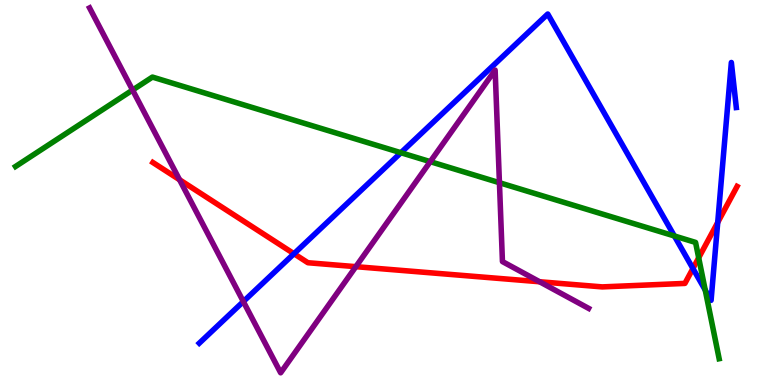[{'lines': ['blue', 'red'], 'intersections': [{'x': 3.79, 'y': 3.41}, {'x': 8.94, 'y': 3.03}, {'x': 9.26, 'y': 4.22}]}, {'lines': ['green', 'red'], 'intersections': [{'x': 9.02, 'y': 3.3}]}, {'lines': ['purple', 'red'], 'intersections': [{'x': 2.32, 'y': 5.33}, {'x': 4.59, 'y': 3.07}, {'x': 6.96, 'y': 2.68}]}, {'lines': ['blue', 'green'], 'intersections': [{'x': 5.17, 'y': 6.03}, {'x': 8.7, 'y': 3.87}, {'x': 9.1, 'y': 2.47}]}, {'lines': ['blue', 'purple'], 'intersections': [{'x': 3.14, 'y': 2.17}]}, {'lines': ['green', 'purple'], 'intersections': [{'x': 1.71, 'y': 7.66}, {'x': 5.55, 'y': 5.8}, {'x': 6.44, 'y': 5.25}]}]